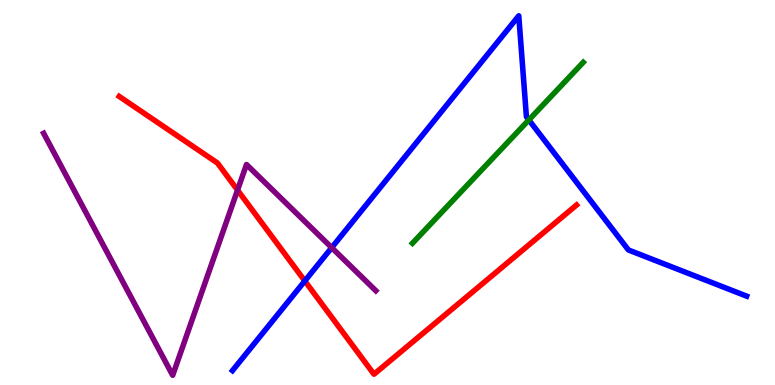[{'lines': ['blue', 'red'], 'intersections': [{'x': 3.93, 'y': 2.7}]}, {'lines': ['green', 'red'], 'intersections': []}, {'lines': ['purple', 'red'], 'intersections': [{'x': 3.06, 'y': 5.06}]}, {'lines': ['blue', 'green'], 'intersections': [{'x': 6.82, 'y': 6.88}]}, {'lines': ['blue', 'purple'], 'intersections': [{'x': 4.28, 'y': 3.57}]}, {'lines': ['green', 'purple'], 'intersections': []}]